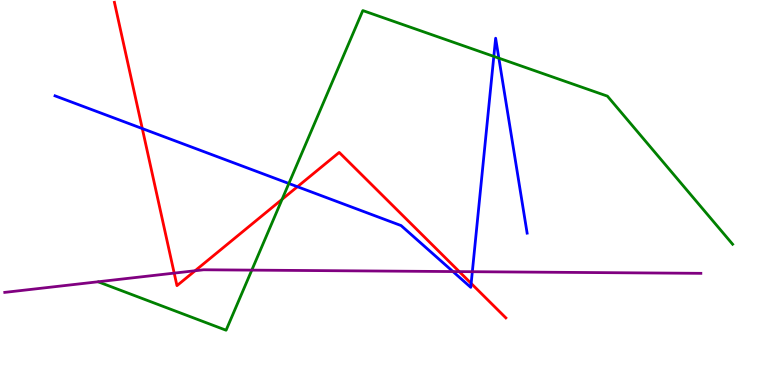[{'lines': ['blue', 'red'], 'intersections': [{'x': 1.84, 'y': 6.66}, {'x': 3.84, 'y': 5.15}, {'x': 6.08, 'y': 2.64}]}, {'lines': ['green', 'red'], 'intersections': [{'x': 3.64, 'y': 4.82}]}, {'lines': ['purple', 'red'], 'intersections': [{'x': 2.25, 'y': 2.91}, {'x': 2.52, 'y': 2.97}, {'x': 5.93, 'y': 2.95}]}, {'lines': ['blue', 'green'], 'intersections': [{'x': 3.73, 'y': 5.23}, {'x': 6.37, 'y': 8.54}, {'x': 6.44, 'y': 8.49}]}, {'lines': ['blue', 'purple'], 'intersections': [{'x': 5.84, 'y': 2.95}, {'x': 6.09, 'y': 2.94}]}, {'lines': ['green', 'purple'], 'intersections': [{'x': 3.25, 'y': 2.98}]}]